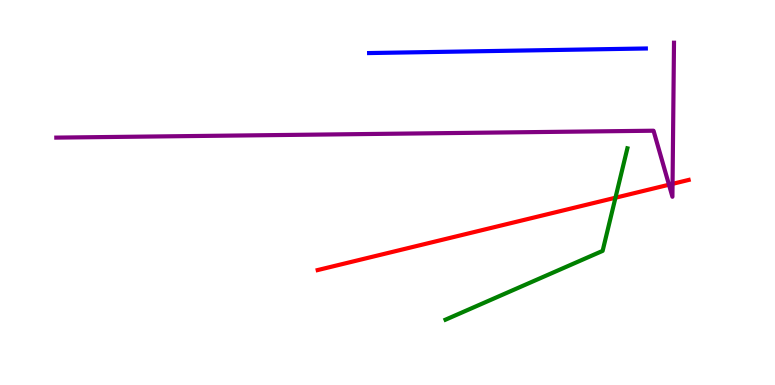[{'lines': ['blue', 'red'], 'intersections': []}, {'lines': ['green', 'red'], 'intersections': [{'x': 7.94, 'y': 4.86}]}, {'lines': ['purple', 'red'], 'intersections': [{'x': 8.63, 'y': 5.2}, {'x': 8.68, 'y': 5.22}]}, {'lines': ['blue', 'green'], 'intersections': []}, {'lines': ['blue', 'purple'], 'intersections': []}, {'lines': ['green', 'purple'], 'intersections': []}]